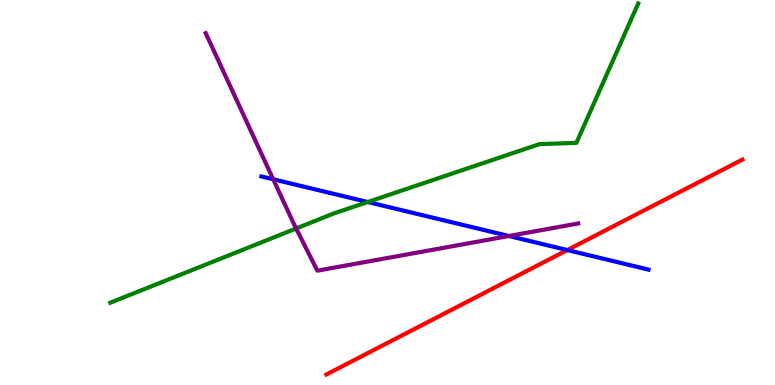[{'lines': ['blue', 'red'], 'intersections': [{'x': 7.32, 'y': 3.51}]}, {'lines': ['green', 'red'], 'intersections': []}, {'lines': ['purple', 'red'], 'intersections': []}, {'lines': ['blue', 'green'], 'intersections': [{'x': 4.74, 'y': 4.75}]}, {'lines': ['blue', 'purple'], 'intersections': [{'x': 3.53, 'y': 5.34}, {'x': 6.57, 'y': 3.87}]}, {'lines': ['green', 'purple'], 'intersections': [{'x': 3.82, 'y': 4.07}]}]